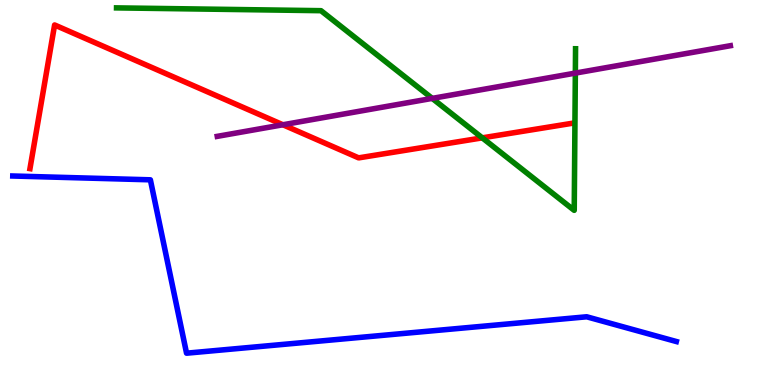[{'lines': ['blue', 'red'], 'intersections': []}, {'lines': ['green', 'red'], 'intersections': [{'x': 6.22, 'y': 6.42}]}, {'lines': ['purple', 'red'], 'intersections': [{'x': 3.65, 'y': 6.76}]}, {'lines': ['blue', 'green'], 'intersections': []}, {'lines': ['blue', 'purple'], 'intersections': []}, {'lines': ['green', 'purple'], 'intersections': [{'x': 5.58, 'y': 7.44}, {'x': 7.42, 'y': 8.1}]}]